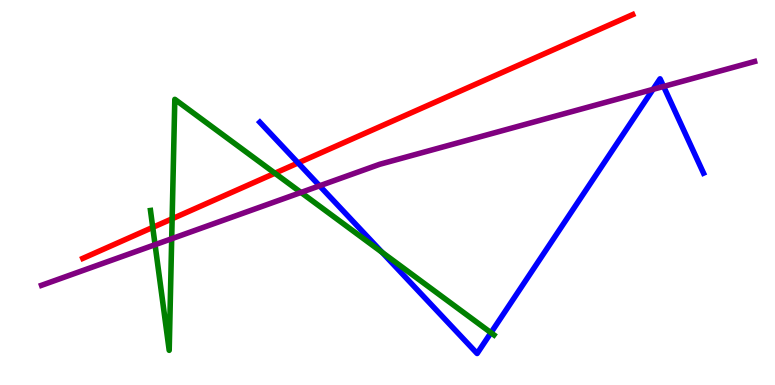[{'lines': ['blue', 'red'], 'intersections': [{'x': 3.85, 'y': 5.77}]}, {'lines': ['green', 'red'], 'intersections': [{'x': 1.97, 'y': 4.09}, {'x': 2.22, 'y': 4.32}, {'x': 3.55, 'y': 5.5}]}, {'lines': ['purple', 'red'], 'intersections': []}, {'lines': ['blue', 'green'], 'intersections': [{'x': 4.93, 'y': 3.45}, {'x': 6.33, 'y': 1.36}]}, {'lines': ['blue', 'purple'], 'intersections': [{'x': 4.12, 'y': 5.17}, {'x': 8.43, 'y': 7.68}, {'x': 8.56, 'y': 7.75}]}, {'lines': ['green', 'purple'], 'intersections': [{'x': 2.0, 'y': 3.64}, {'x': 2.22, 'y': 3.8}, {'x': 3.88, 'y': 5.0}]}]